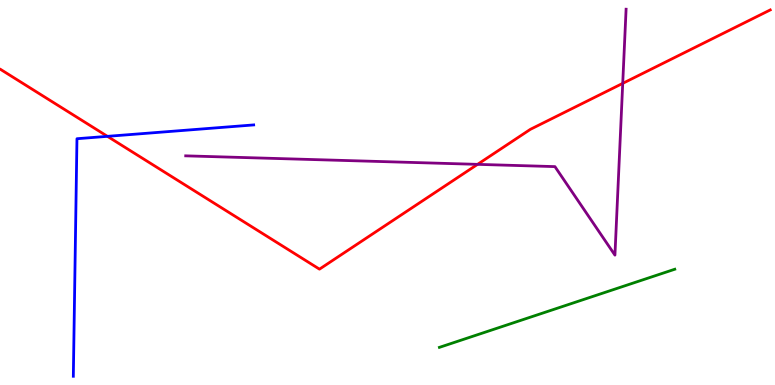[{'lines': ['blue', 'red'], 'intersections': [{'x': 1.39, 'y': 6.46}]}, {'lines': ['green', 'red'], 'intersections': []}, {'lines': ['purple', 'red'], 'intersections': [{'x': 6.16, 'y': 5.73}, {'x': 8.04, 'y': 7.83}]}, {'lines': ['blue', 'green'], 'intersections': []}, {'lines': ['blue', 'purple'], 'intersections': []}, {'lines': ['green', 'purple'], 'intersections': []}]